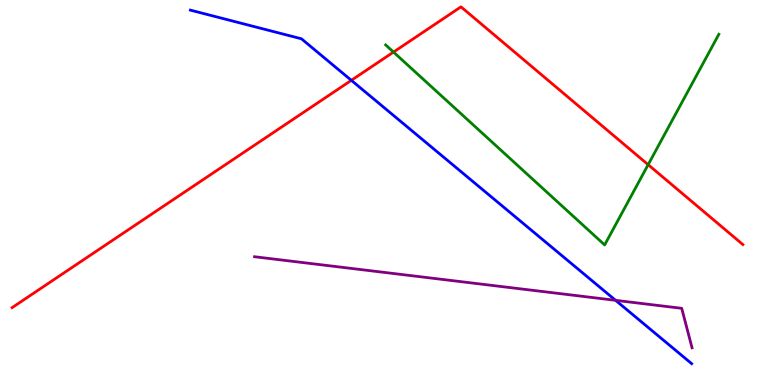[{'lines': ['blue', 'red'], 'intersections': [{'x': 4.53, 'y': 7.91}]}, {'lines': ['green', 'red'], 'intersections': [{'x': 5.08, 'y': 8.65}, {'x': 8.36, 'y': 5.72}]}, {'lines': ['purple', 'red'], 'intersections': []}, {'lines': ['blue', 'green'], 'intersections': []}, {'lines': ['blue', 'purple'], 'intersections': [{'x': 7.94, 'y': 2.2}]}, {'lines': ['green', 'purple'], 'intersections': []}]